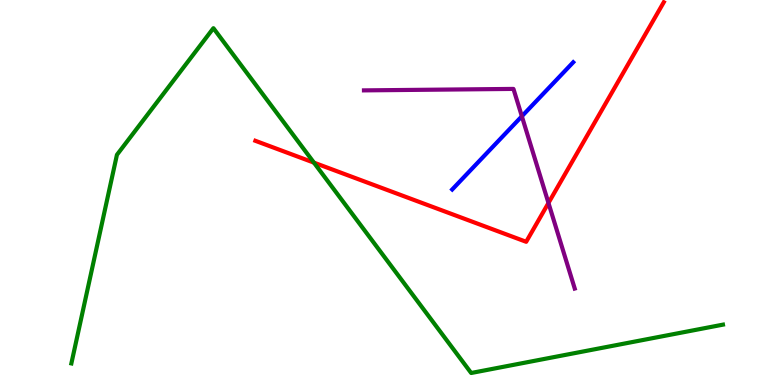[{'lines': ['blue', 'red'], 'intersections': []}, {'lines': ['green', 'red'], 'intersections': [{'x': 4.05, 'y': 5.78}]}, {'lines': ['purple', 'red'], 'intersections': [{'x': 7.08, 'y': 4.73}]}, {'lines': ['blue', 'green'], 'intersections': []}, {'lines': ['blue', 'purple'], 'intersections': [{'x': 6.73, 'y': 6.98}]}, {'lines': ['green', 'purple'], 'intersections': []}]